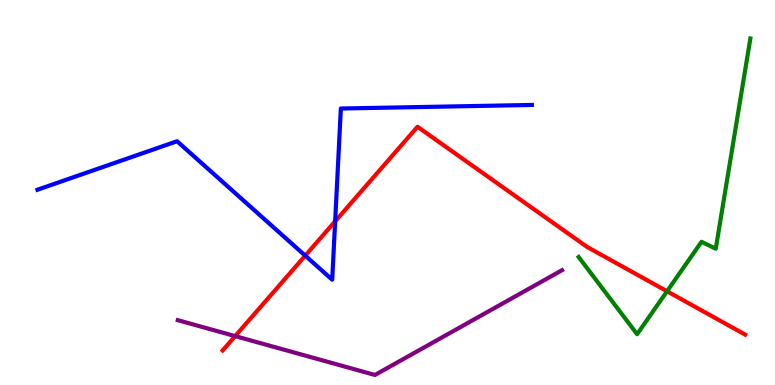[{'lines': ['blue', 'red'], 'intersections': [{'x': 3.94, 'y': 3.36}, {'x': 4.32, 'y': 4.25}]}, {'lines': ['green', 'red'], 'intersections': [{'x': 8.61, 'y': 2.43}]}, {'lines': ['purple', 'red'], 'intersections': [{'x': 3.03, 'y': 1.27}]}, {'lines': ['blue', 'green'], 'intersections': []}, {'lines': ['blue', 'purple'], 'intersections': []}, {'lines': ['green', 'purple'], 'intersections': []}]